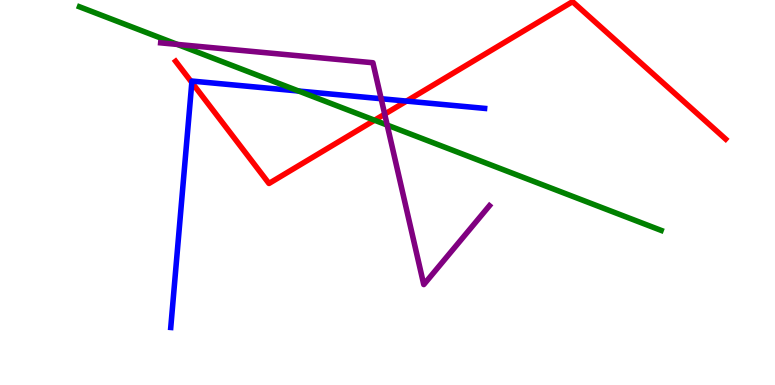[{'lines': ['blue', 'red'], 'intersections': [{'x': 2.48, 'y': 7.86}, {'x': 5.25, 'y': 7.37}]}, {'lines': ['green', 'red'], 'intersections': [{'x': 4.83, 'y': 6.88}]}, {'lines': ['purple', 'red'], 'intersections': [{'x': 4.96, 'y': 7.03}]}, {'lines': ['blue', 'green'], 'intersections': [{'x': 3.85, 'y': 7.64}]}, {'lines': ['blue', 'purple'], 'intersections': [{'x': 4.92, 'y': 7.44}]}, {'lines': ['green', 'purple'], 'intersections': [{'x': 2.29, 'y': 8.85}, {'x': 5.0, 'y': 6.75}]}]